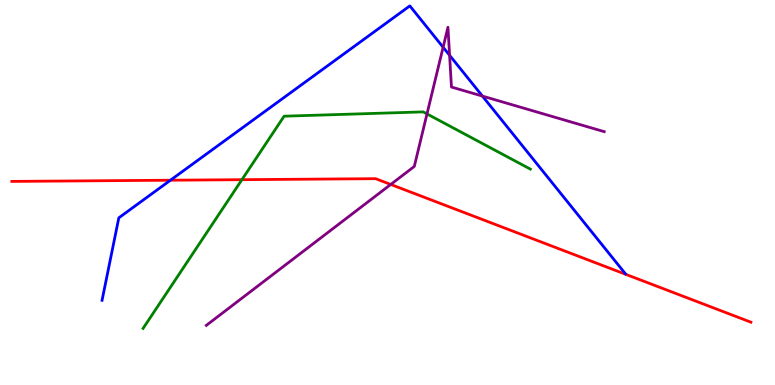[{'lines': ['blue', 'red'], 'intersections': [{'x': 2.2, 'y': 5.32}]}, {'lines': ['green', 'red'], 'intersections': [{'x': 3.12, 'y': 5.33}]}, {'lines': ['purple', 'red'], 'intersections': [{'x': 5.04, 'y': 5.21}]}, {'lines': ['blue', 'green'], 'intersections': []}, {'lines': ['blue', 'purple'], 'intersections': [{'x': 5.72, 'y': 8.77}, {'x': 5.8, 'y': 8.56}, {'x': 6.22, 'y': 7.5}]}, {'lines': ['green', 'purple'], 'intersections': [{'x': 5.51, 'y': 7.04}]}]